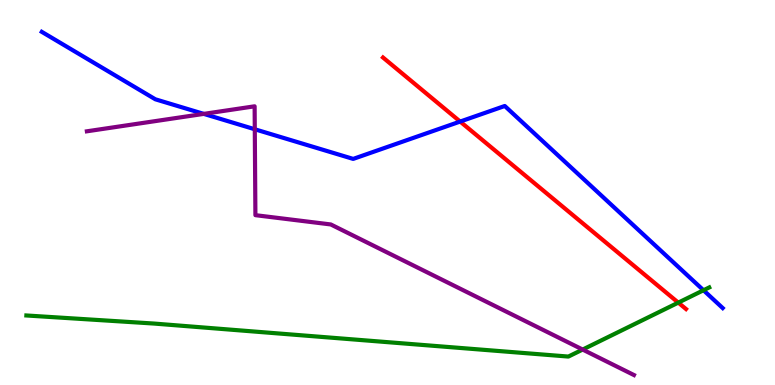[{'lines': ['blue', 'red'], 'intersections': [{'x': 5.94, 'y': 6.84}]}, {'lines': ['green', 'red'], 'intersections': [{'x': 8.75, 'y': 2.14}]}, {'lines': ['purple', 'red'], 'intersections': []}, {'lines': ['blue', 'green'], 'intersections': [{'x': 9.08, 'y': 2.46}]}, {'lines': ['blue', 'purple'], 'intersections': [{'x': 2.63, 'y': 7.04}, {'x': 3.29, 'y': 6.64}]}, {'lines': ['green', 'purple'], 'intersections': [{'x': 7.52, 'y': 0.921}]}]